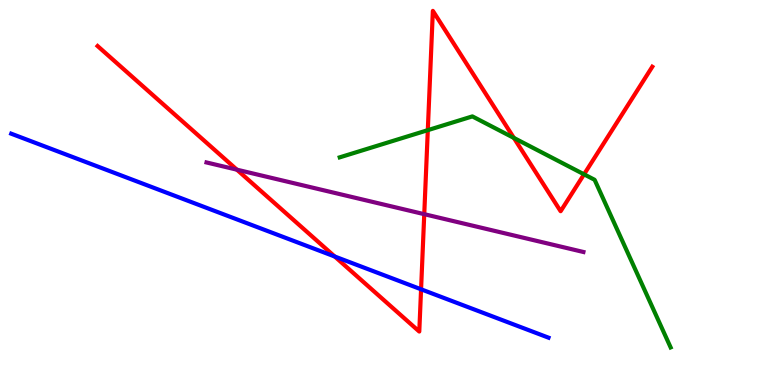[{'lines': ['blue', 'red'], 'intersections': [{'x': 4.32, 'y': 3.34}, {'x': 5.43, 'y': 2.49}]}, {'lines': ['green', 'red'], 'intersections': [{'x': 5.52, 'y': 6.62}, {'x': 6.63, 'y': 6.42}, {'x': 7.54, 'y': 5.47}]}, {'lines': ['purple', 'red'], 'intersections': [{'x': 3.06, 'y': 5.59}, {'x': 5.47, 'y': 4.44}]}, {'lines': ['blue', 'green'], 'intersections': []}, {'lines': ['blue', 'purple'], 'intersections': []}, {'lines': ['green', 'purple'], 'intersections': []}]